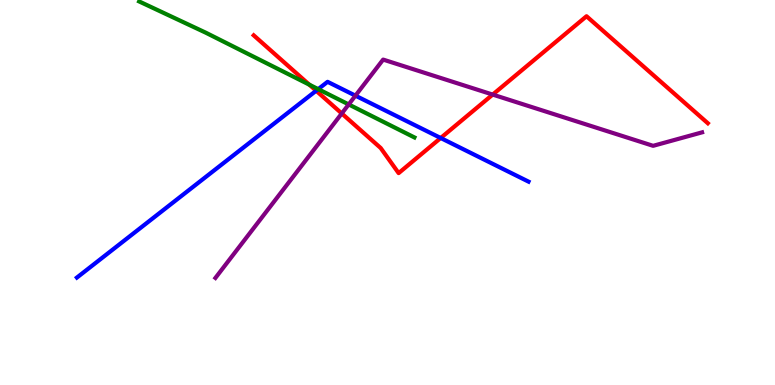[{'lines': ['blue', 'red'], 'intersections': [{'x': 4.08, 'y': 7.64}, {'x': 5.69, 'y': 6.42}]}, {'lines': ['green', 'red'], 'intersections': [{'x': 3.99, 'y': 7.8}]}, {'lines': ['purple', 'red'], 'intersections': [{'x': 4.41, 'y': 7.05}, {'x': 6.36, 'y': 7.54}]}, {'lines': ['blue', 'green'], 'intersections': [{'x': 4.11, 'y': 7.68}]}, {'lines': ['blue', 'purple'], 'intersections': [{'x': 4.59, 'y': 7.52}]}, {'lines': ['green', 'purple'], 'intersections': [{'x': 4.5, 'y': 7.29}]}]